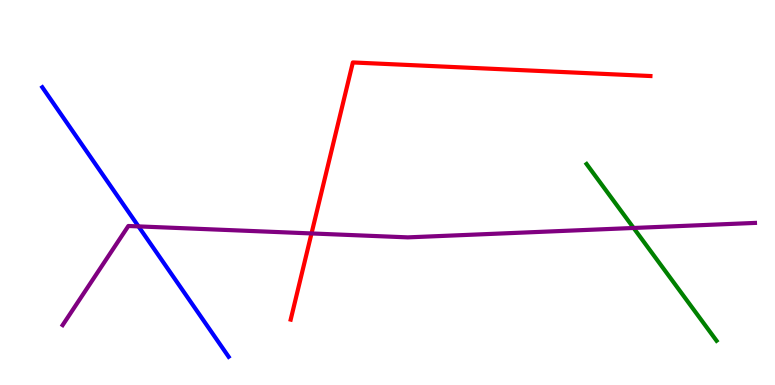[{'lines': ['blue', 'red'], 'intersections': []}, {'lines': ['green', 'red'], 'intersections': []}, {'lines': ['purple', 'red'], 'intersections': [{'x': 4.02, 'y': 3.94}]}, {'lines': ['blue', 'green'], 'intersections': []}, {'lines': ['blue', 'purple'], 'intersections': [{'x': 1.79, 'y': 4.12}]}, {'lines': ['green', 'purple'], 'intersections': [{'x': 8.18, 'y': 4.08}]}]